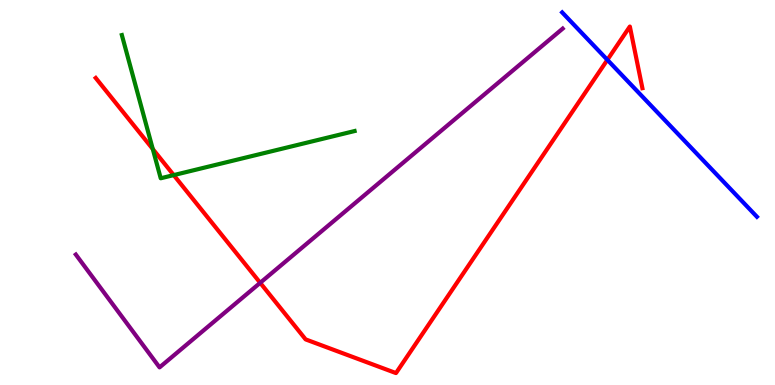[{'lines': ['blue', 'red'], 'intersections': [{'x': 7.84, 'y': 8.45}]}, {'lines': ['green', 'red'], 'intersections': [{'x': 1.97, 'y': 6.13}, {'x': 2.24, 'y': 5.45}]}, {'lines': ['purple', 'red'], 'intersections': [{'x': 3.36, 'y': 2.65}]}, {'lines': ['blue', 'green'], 'intersections': []}, {'lines': ['blue', 'purple'], 'intersections': []}, {'lines': ['green', 'purple'], 'intersections': []}]